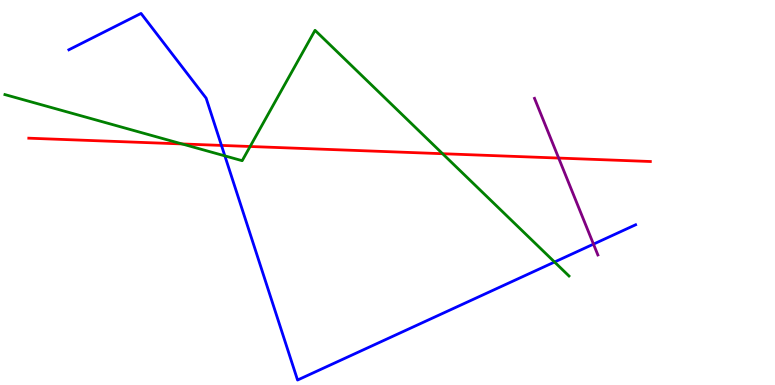[{'lines': ['blue', 'red'], 'intersections': [{'x': 2.86, 'y': 6.22}]}, {'lines': ['green', 'red'], 'intersections': [{'x': 2.35, 'y': 6.26}, {'x': 3.23, 'y': 6.2}, {'x': 5.71, 'y': 6.01}]}, {'lines': ['purple', 'red'], 'intersections': [{'x': 7.21, 'y': 5.89}]}, {'lines': ['blue', 'green'], 'intersections': [{'x': 2.9, 'y': 5.95}, {'x': 7.16, 'y': 3.19}]}, {'lines': ['blue', 'purple'], 'intersections': [{'x': 7.66, 'y': 3.66}]}, {'lines': ['green', 'purple'], 'intersections': []}]